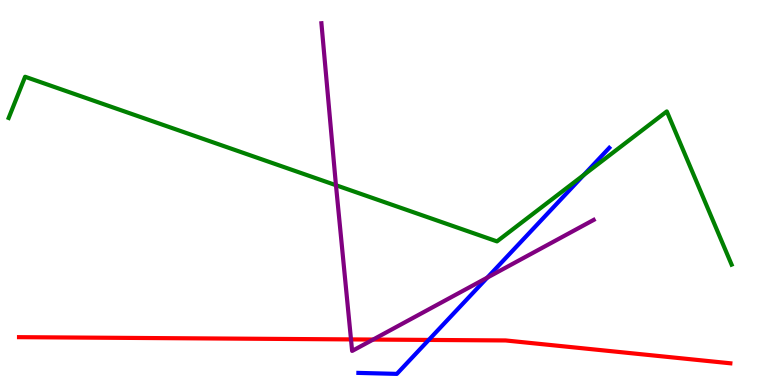[{'lines': ['blue', 'red'], 'intersections': [{'x': 5.53, 'y': 1.17}]}, {'lines': ['green', 'red'], 'intersections': []}, {'lines': ['purple', 'red'], 'intersections': [{'x': 4.53, 'y': 1.18}, {'x': 4.81, 'y': 1.18}]}, {'lines': ['blue', 'green'], 'intersections': [{'x': 7.53, 'y': 5.46}]}, {'lines': ['blue', 'purple'], 'intersections': [{'x': 6.29, 'y': 2.79}]}, {'lines': ['green', 'purple'], 'intersections': [{'x': 4.33, 'y': 5.19}]}]